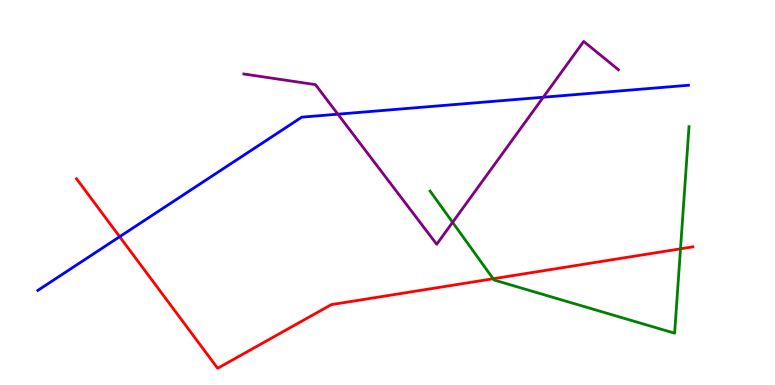[{'lines': ['blue', 'red'], 'intersections': [{'x': 1.54, 'y': 3.85}]}, {'lines': ['green', 'red'], 'intersections': [{'x': 6.36, 'y': 2.76}, {'x': 8.78, 'y': 3.54}]}, {'lines': ['purple', 'red'], 'intersections': []}, {'lines': ['blue', 'green'], 'intersections': []}, {'lines': ['blue', 'purple'], 'intersections': [{'x': 4.36, 'y': 7.03}, {'x': 7.01, 'y': 7.47}]}, {'lines': ['green', 'purple'], 'intersections': [{'x': 5.84, 'y': 4.23}]}]